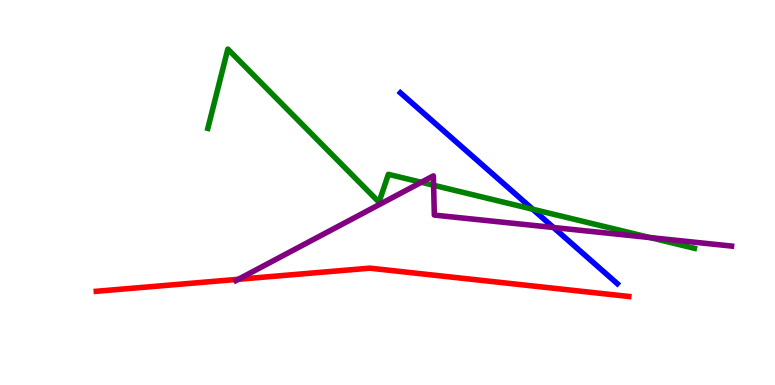[{'lines': ['blue', 'red'], 'intersections': []}, {'lines': ['green', 'red'], 'intersections': []}, {'lines': ['purple', 'red'], 'intersections': [{'x': 3.08, 'y': 2.75}]}, {'lines': ['blue', 'green'], 'intersections': [{'x': 6.87, 'y': 4.57}]}, {'lines': ['blue', 'purple'], 'intersections': [{'x': 7.14, 'y': 4.09}]}, {'lines': ['green', 'purple'], 'intersections': [{'x': 5.44, 'y': 5.27}, {'x': 5.59, 'y': 5.19}, {'x': 8.39, 'y': 3.83}]}]